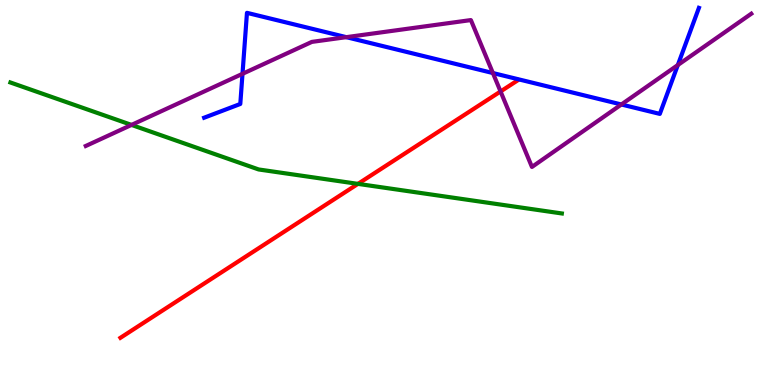[{'lines': ['blue', 'red'], 'intersections': []}, {'lines': ['green', 'red'], 'intersections': [{'x': 4.62, 'y': 5.22}]}, {'lines': ['purple', 'red'], 'intersections': [{'x': 6.46, 'y': 7.62}]}, {'lines': ['blue', 'green'], 'intersections': []}, {'lines': ['blue', 'purple'], 'intersections': [{'x': 3.13, 'y': 8.08}, {'x': 4.47, 'y': 9.03}, {'x': 6.36, 'y': 8.1}, {'x': 8.02, 'y': 7.29}, {'x': 8.75, 'y': 8.31}]}, {'lines': ['green', 'purple'], 'intersections': [{'x': 1.7, 'y': 6.76}]}]